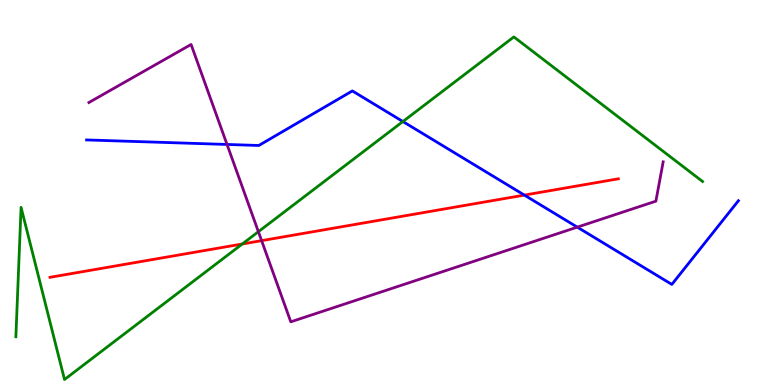[{'lines': ['blue', 'red'], 'intersections': [{'x': 6.77, 'y': 4.93}]}, {'lines': ['green', 'red'], 'intersections': [{'x': 3.13, 'y': 3.66}]}, {'lines': ['purple', 'red'], 'intersections': [{'x': 3.38, 'y': 3.75}]}, {'lines': ['blue', 'green'], 'intersections': [{'x': 5.2, 'y': 6.84}]}, {'lines': ['blue', 'purple'], 'intersections': [{'x': 2.93, 'y': 6.25}, {'x': 7.45, 'y': 4.1}]}, {'lines': ['green', 'purple'], 'intersections': [{'x': 3.33, 'y': 3.98}]}]